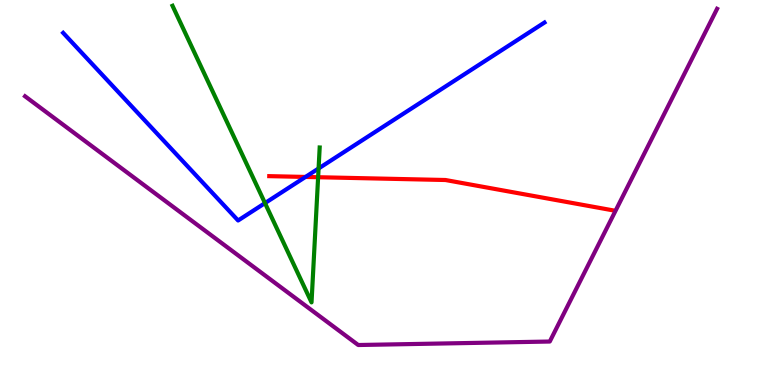[{'lines': ['blue', 'red'], 'intersections': [{'x': 3.94, 'y': 5.4}]}, {'lines': ['green', 'red'], 'intersections': [{'x': 4.1, 'y': 5.4}]}, {'lines': ['purple', 'red'], 'intersections': []}, {'lines': ['blue', 'green'], 'intersections': [{'x': 3.42, 'y': 4.72}, {'x': 4.11, 'y': 5.62}]}, {'lines': ['blue', 'purple'], 'intersections': []}, {'lines': ['green', 'purple'], 'intersections': []}]